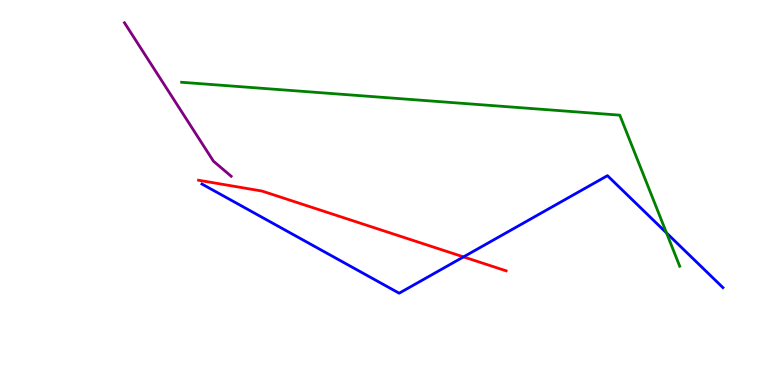[{'lines': ['blue', 'red'], 'intersections': [{'x': 5.98, 'y': 3.33}]}, {'lines': ['green', 'red'], 'intersections': []}, {'lines': ['purple', 'red'], 'intersections': []}, {'lines': ['blue', 'green'], 'intersections': [{'x': 8.6, 'y': 3.95}]}, {'lines': ['blue', 'purple'], 'intersections': []}, {'lines': ['green', 'purple'], 'intersections': []}]